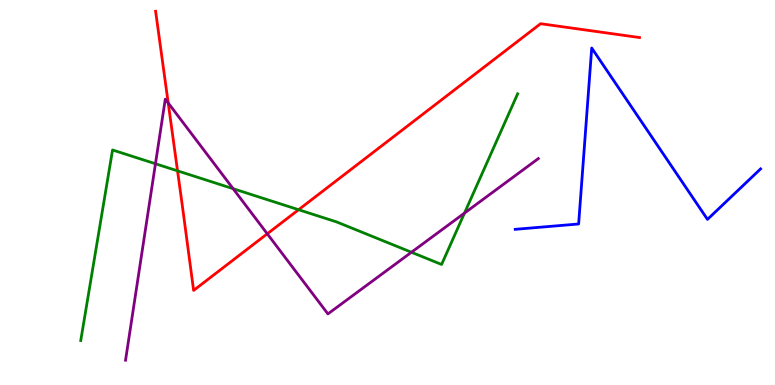[{'lines': ['blue', 'red'], 'intersections': []}, {'lines': ['green', 'red'], 'intersections': [{'x': 2.29, 'y': 5.56}, {'x': 3.85, 'y': 4.55}]}, {'lines': ['purple', 'red'], 'intersections': [{'x': 2.17, 'y': 7.33}, {'x': 3.45, 'y': 3.93}]}, {'lines': ['blue', 'green'], 'intersections': []}, {'lines': ['blue', 'purple'], 'intersections': []}, {'lines': ['green', 'purple'], 'intersections': [{'x': 2.01, 'y': 5.75}, {'x': 3.01, 'y': 5.1}, {'x': 5.31, 'y': 3.45}, {'x': 5.99, 'y': 4.47}]}]